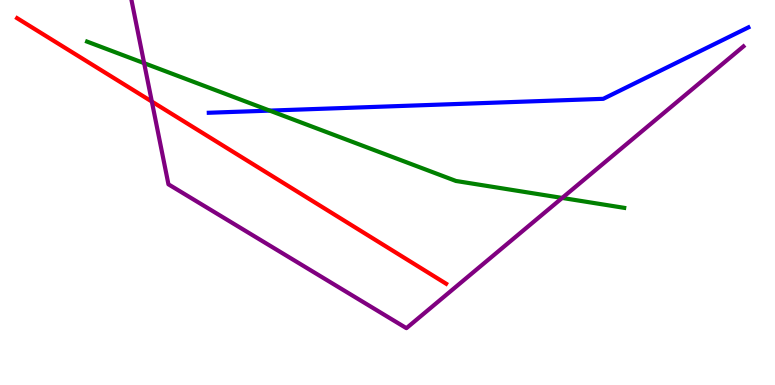[{'lines': ['blue', 'red'], 'intersections': []}, {'lines': ['green', 'red'], 'intersections': []}, {'lines': ['purple', 'red'], 'intersections': [{'x': 1.96, 'y': 7.36}]}, {'lines': ['blue', 'green'], 'intersections': [{'x': 3.48, 'y': 7.13}]}, {'lines': ['blue', 'purple'], 'intersections': []}, {'lines': ['green', 'purple'], 'intersections': [{'x': 1.86, 'y': 8.36}, {'x': 7.25, 'y': 4.86}]}]